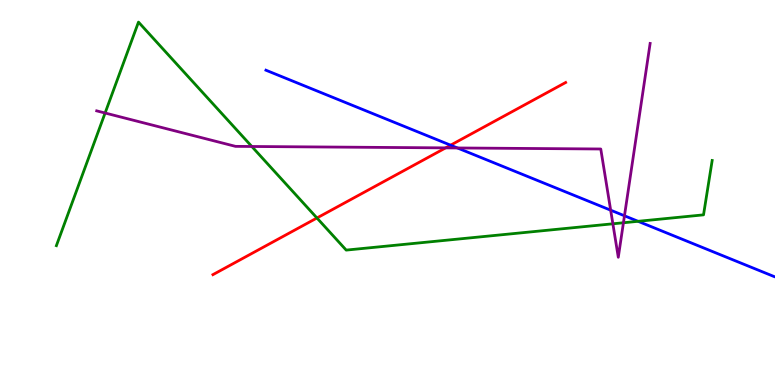[{'lines': ['blue', 'red'], 'intersections': [{'x': 5.81, 'y': 6.23}]}, {'lines': ['green', 'red'], 'intersections': [{'x': 4.09, 'y': 4.34}]}, {'lines': ['purple', 'red'], 'intersections': [{'x': 5.75, 'y': 6.16}]}, {'lines': ['blue', 'green'], 'intersections': [{'x': 8.23, 'y': 4.25}]}, {'lines': ['blue', 'purple'], 'intersections': [{'x': 5.9, 'y': 6.16}, {'x': 7.88, 'y': 4.54}, {'x': 8.06, 'y': 4.4}]}, {'lines': ['green', 'purple'], 'intersections': [{'x': 1.36, 'y': 7.06}, {'x': 3.25, 'y': 6.2}, {'x': 7.91, 'y': 4.19}, {'x': 8.04, 'y': 4.21}]}]